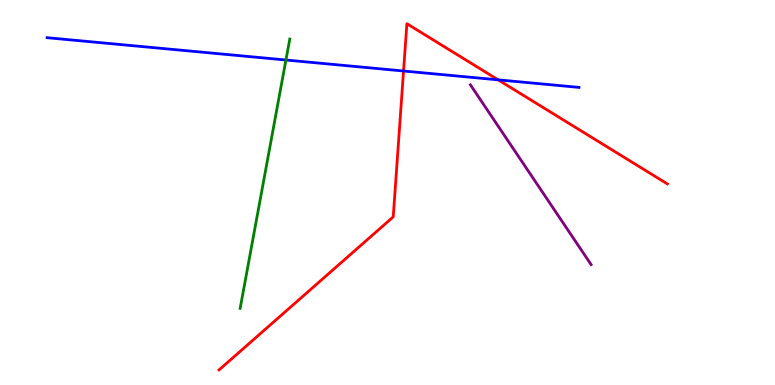[{'lines': ['blue', 'red'], 'intersections': [{'x': 5.21, 'y': 8.16}, {'x': 6.43, 'y': 7.93}]}, {'lines': ['green', 'red'], 'intersections': []}, {'lines': ['purple', 'red'], 'intersections': []}, {'lines': ['blue', 'green'], 'intersections': [{'x': 3.69, 'y': 8.44}]}, {'lines': ['blue', 'purple'], 'intersections': []}, {'lines': ['green', 'purple'], 'intersections': []}]